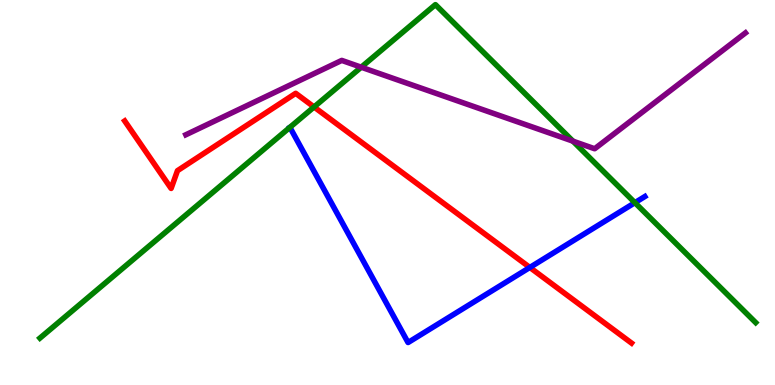[{'lines': ['blue', 'red'], 'intersections': [{'x': 6.84, 'y': 3.05}]}, {'lines': ['green', 'red'], 'intersections': [{'x': 4.05, 'y': 7.22}]}, {'lines': ['purple', 'red'], 'intersections': []}, {'lines': ['blue', 'green'], 'intersections': [{'x': 8.19, 'y': 4.74}]}, {'lines': ['blue', 'purple'], 'intersections': []}, {'lines': ['green', 'purple'], 'intersections': [{'x': 4.66, 'y': 8.25}, {'x': 7.39, 'y': 6.33}]}]